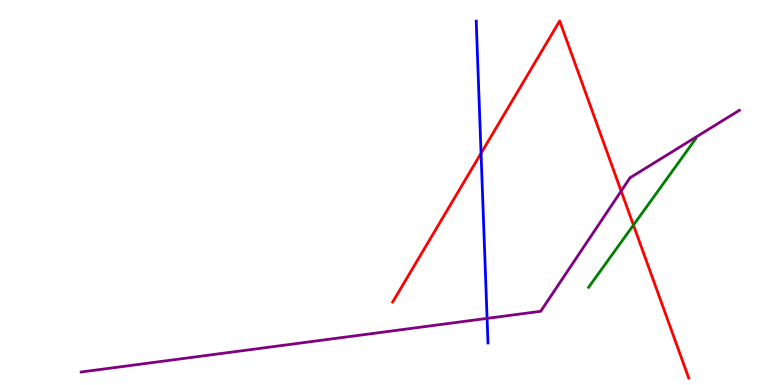[{'lines': ['blue', 'red'], 'intersections': [{'x': 6.21, 'y': 6.02}]}, {'lines': ['green', 'red'], 'intersections': [{'x': 8.17, 'y': 4.15}]}, {'lines': ['purple', 'red'], 'intersections': [{'x': 8.01, 'y': 5.04}]}, {'lines': ['blue', 'green'], 'intersections': []}, {'lines': ['blue', 'purple'], 'intersections': [{'x': 6.28, 'y': 1.73}]}, {'lines': ['green', 'purple'], 'intersections': []}]